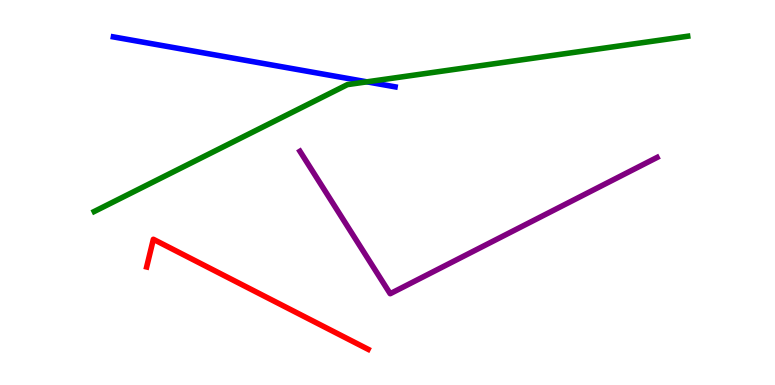[{'lines': ['blue', 'red'], 'intersections': []}, {'lines': ['green', 'red'], 'intersections': []}, {'lines': ['purple', 'red'], 'intersections': []}, {'lines': ['blue', 'green'], 'intersections': [{'x': 4.73, 'y': 7.87}]}, {'lines': ['blue', 'purple'], 'intersections': []}, {'lines': ['green', 'purple'], 'intersections': []}]